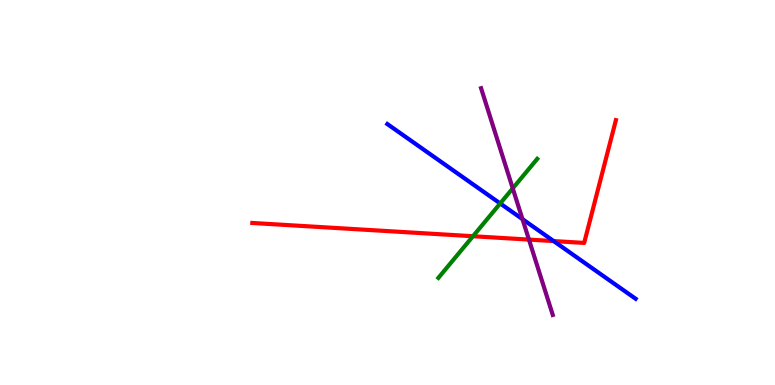[{'lines': ['blue', 'red'], 'intersections': [{'x': 7.14, 'y': 3.74}]}, {'lines': ['green', 'red'], 'intersections': [{'x': 6.1, 'y': 3.86}]}, {'lines': ['purple', 'red'], 'intersections': [{'x': 6.83, 'y': 3.78}]}, {'lines': ['blue', 'green'], 'intersections': [{'x': 6.45, 'y': 4.72}]}, {'lines': ['blue', 'purple'], 'intersections': [{'x': 6.74, 'y': 4.31}]}, {'lines': ['green', 'purple'], 'intersections': [{'x': 6.62, 'y': 5.11}]}]